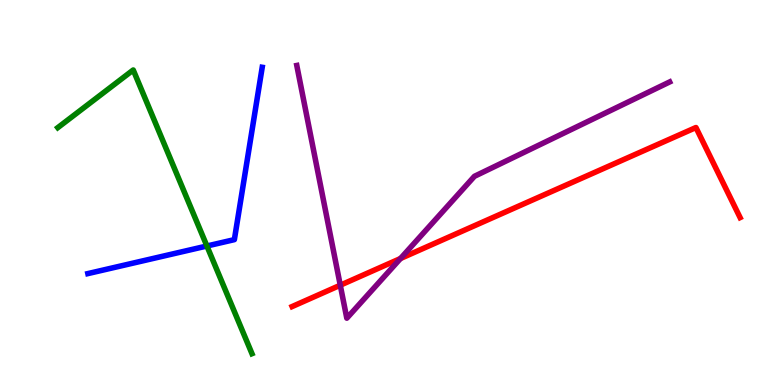[{'lines': ['blue', 'red'], 'intersections': []}, {'lines': ['green', 'red'], 'intersections': []}, {'lines': ['purple', 'red'], 'intersections': [{'x': 4.39, 'y': 2.59}, {'x': 5.17, 'y': 3.29}]}, {'lines': ['blue', 'green'], 'intersections': [{'x': 2.67, 'y': 3.61}]}, {'lines': ['blue', 'purple'], 'intersections': []}, {'lines': ['green', 'purple'], 'intersections': []}]